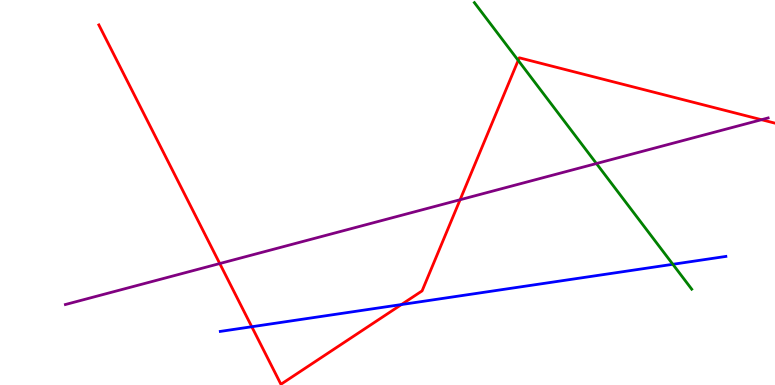[{'lines': ['blue', 'red'], 'intersections': [{'x': 3.25, 'y': 1.51}, {'x': 5.18, 'y': 2.09}]}, {'lines': ['green', 'red'], 'intersections': [{'x': 6.69, 'y': 8.43}]}, {'lines': ['purple', 'red'], 'intersections': [{'x': 2.84, 'y': 3.15}, {'x': 5.94, 'y': 4.81}, {'x': 9.83, 'y': 6.89}]}, {'lines': ['blue', 'green'], 'intersections': [{'x': 8.68, 'y': 3.14}]}, {'lines': ['blue', 'purple'], 'intersections': []}, {'lines': ['green', 'purple'], 'intersections': [{'x': 7.7, 'y': 5.75}]}]